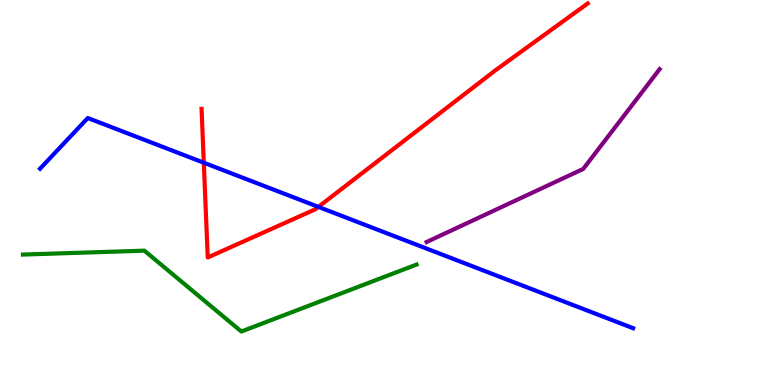[{'lines': ['blue', 'red'], 'intersections': [{'x': 2.63, 'y': 5.77}, {'x': 4.11, 'y': 4.63}]}, {'lines': ['green', 'red'], 'intersections': []}, {'lines': ['purple', 'red'], 'intersections': []}, {'lines': ['blue', 'green'], 'intersections': []}, {'lines': ['blue', 'purple'], 'intersections': []}, {'lines': ['green', 'purple'], 'intersections': []}]